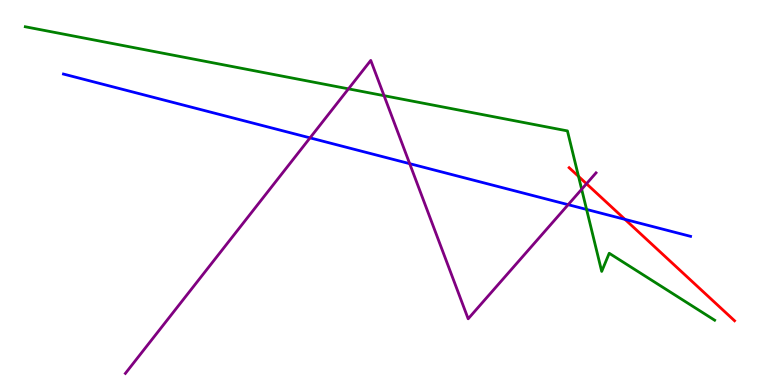[{'lines': ['blue', 'red'], 'intersections': [{'x': 8.06, 'y': 4.3}]}, {'lines': ['green', 'red'], 'intersections': [{'x': 7.46, 'y': 5.42}]}, {'lines': ['purple', 'red'], 'intersections': [{'x': 7.57, 'y': 5.23}]}, {'lines': ['blue', 'green'], 'intersections': [{'x': 7.57, 'y': 4.56}]}, {'lines': ['blue', 'purple'], 'intersections': [{'x': 4.0, 'y': 6.42}, {'x': 5.29, 'y': 5.75}, {'x': 7.33, 'y': 4.68}]}, {'lines': ['green', 'purple'], 'intersections': [{'x': 4.5, 'y': 7.69}, {'x': 4.96, 'y': 7.51}, {'x': 7.51, 'y': 5.08}]}]